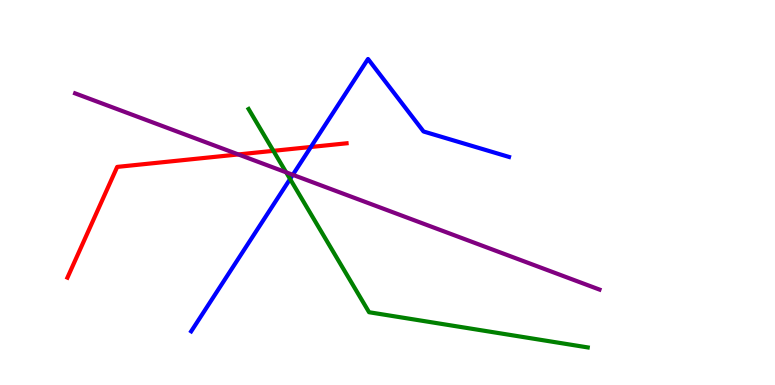[{'lines': ['blue', 'red'], 'intersections': [{'x': 4.01, 'y': 6.18}]}, {'lines': ['green', 'red'], 'intersections': [{'x': 3.53, 'y': 6.08}]}, {'lines': ['purple', 'red'], 'intersections': [{'x': 3.08, 'y': 5.99}]}, {'lines': ['blue', 'green'], 'intersections': [{'x': 3.74, 'y': 5.35}]}, {'lines': ['blue', 'purple'], 'intersections': [{'x': 3.78, 'y': 5.46}]}, {'lines': ['green', 'purple'], 'intersections': [{'x': 3.69, 'y': 5.52}]}]